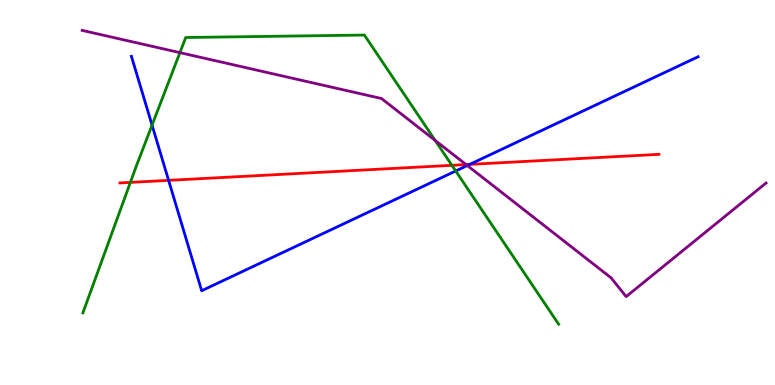[{'lines': ['blue', 'red'], 'intersections': [{'x': 2.18, 'y': 5.32}, {'x': 6.06, 'y': 5.73}]}, {'lines': ['green', 'red'], 'intersections': [{'x': 1.68, 'y': 5.26}, {'x': 5.83, 'y': 5.71}]}, {'lines': ['purple', 'red'], 'intersections': [{'x': 6.01, 'y': 5.73}]}, {'lines': ['blue', 'green'], 'intersections': [{'x': 1.96, 'y': 6.75}, {'x': 5.88, 'y': 5.56}]}, {'lines': ['blue', 'purple'], 'intersections': [{'x': 6.03, 'y': 5.7}]}, {'lines': ['green', 'purple'], 'intersections': [{'x': 2.32, 'y': 8.63}, {'x': 5.62, 'y': 6.35}]}]